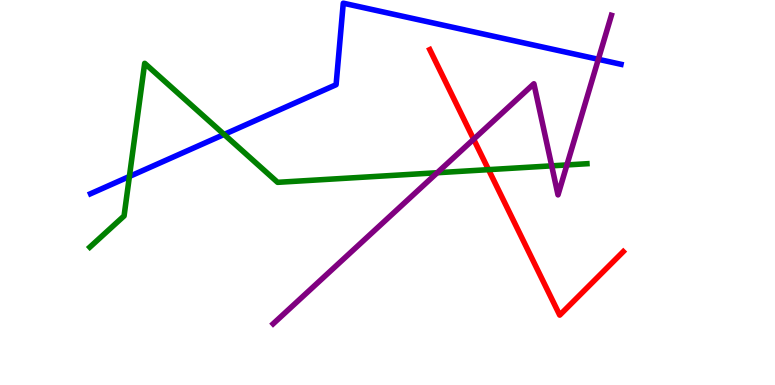[{'lines': ['blue', 'red'], 'intersections': []}, {'lines': ['green', 'red'], 'intersections': [{'x': 6.3, 'y': 5.59}]}, {'lines': ['purple', 'red'], 'intersections': [{'x': 6.11, 'y': 6.38}]}, {'lines': ['blue', 'green'], 'intersections': [{'x': 1.67, 'y': 5.42}, {'x': 2.89, 'y': 6.51}]}, {'lines': ['blue', 'purple'], 'intersections': [{'x': 7.72, 'y': 8.46}]}, {'lines': ['green', 'purple'], 'intersections': [{'x': 5.64, 'y': 5.51}, {'x': 7.12, 'y': 5.69}, {'x': 7.32, 'y': 5.72}]}]